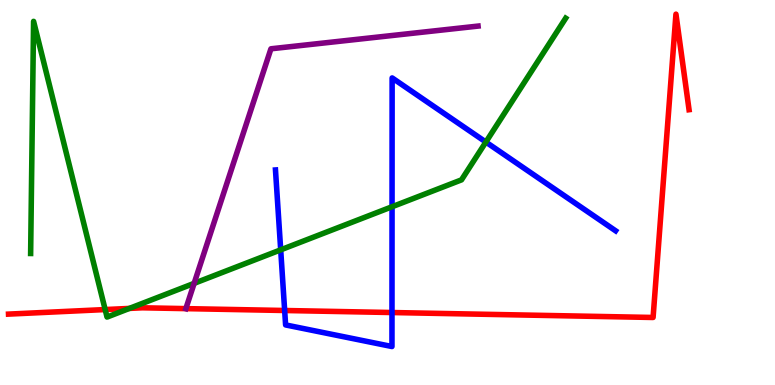[{'lines': ['blue', 'red'], 'intersections': [{'x': 3.67, 'y': 1.94}, {'x': 5.06, 'y': 1.88}]}, {'lines': ['green', 'red'], 'intersections': [{'x': 1.36, 'y': 1.96}, {'x': 1.67, 'y': 1.99}]}, {'lines': ['purple', 'red'], 'intersections': [{'x': 2.4, 'y': 1.98}]}, {'lines': ['blue', 'green'], 'intersections': [{'x': 3.62, 'y': 3.51}, {'x': 5.06, 'y': 4.63}, {'x': 6.27, 'y': 6.31}]}, {'lines': ['blue', 'purple'], 'intersections': []}, {'lines': ['green', 'purple'], 'intersections': [{'x': 2.5, 'y': 2.64}]}]